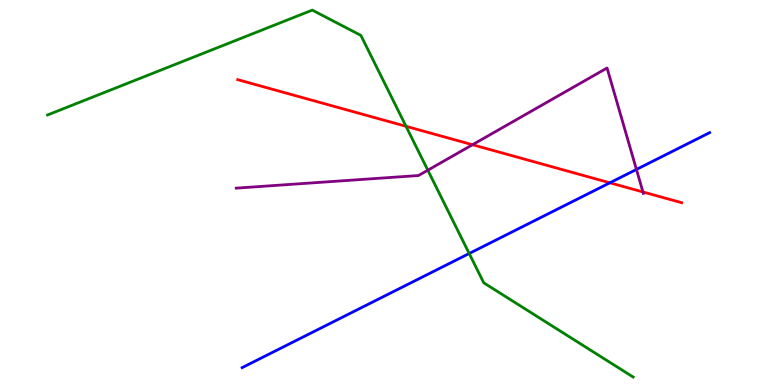[{'lines': ['blue', 'red'], 'intersections': [{'x': 7.87, 'y': 5.25}]}, {'lines': ['green', 'red'], 'intersections': [{'x': 5.24, 'y': 6.72}]}, {'lines': ['purple', 'red'], 'intersections': [{'x': 6.1, 'y': 6.24}, {'x': 8.3, 'y': 5.01}]}, {'lines': ['blue', 'green'], 'intersections': [{'x': 6.05, 'y': 3.42}]}, {'lines': ['blue', 'purple'], 'intersections': [{'x': 8.21, 'y': 5.6}]}, {'lines': ['green', 'purple'], 'intersections': [{'x': 5.52, 'y': 5.58}]}]